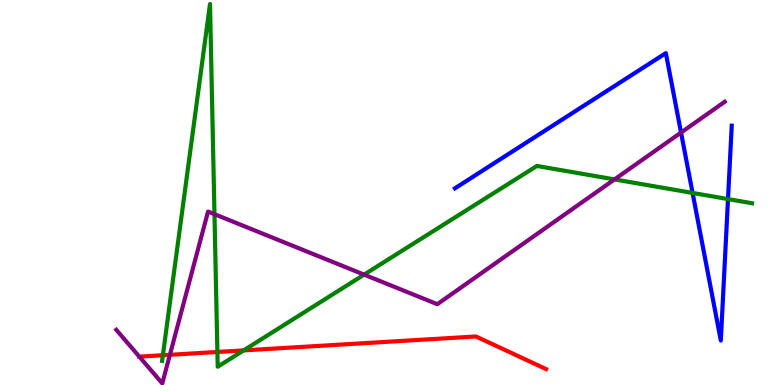[{'lines': ['blue', 'red'], 'intersections': []}, {'lines': ['green', 'red'], 'intersections': [{'x': 2.1, 'y': 0.773}, {'x': 2.81, 'y': 0.858}, {'x': 3.14, 'y': 0.899}]}, {'lines': ['purple', 'red'], 'intersections': [{'x': 1.8, 'y': 0.737}, {'x': 2.19, 'y': 0.784}]}, {'lines': ['blue', 'green'], 'intersections': [{'x': 8.94, 'y': 4.99}, {'x': 9.39, 'y': 4.83}]}, {'lines': ['blue', 'purple'], 'intersections': [{'x': 8.79, 'y': 6.56}]}, {'lines': ['green', 'purple'], 'intersections': [{'x': 2.77, 'y': 4.44}, {'x': 4.7, 'y': 2.87}, {'x': 7.93, 'y': 5.34}]}]